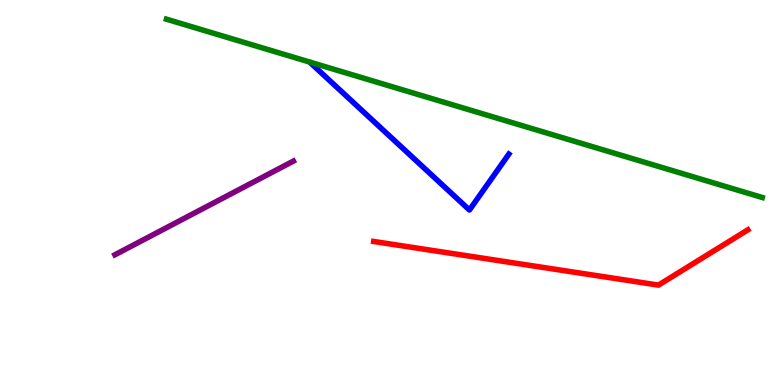[{'lines': ['blue', 'red'], 'intersections': []}, {'lines': ['green', 'red'], 'intersections': []}, {'lines': ['purple', 'red'], 'intersections': []}, {'lines': ['blue', 'green'], 'intersections': []}, {'lines': ['blue', 'purple'], 'intersections': []}, {'lines': ['green', 'purple'], 'intersections': []}]